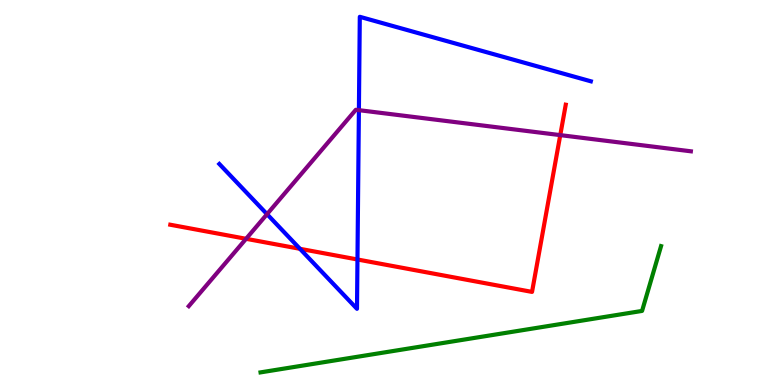[{'lines': ['blue', 'red'], 'intersections': [{'x': 3.87, 'y': 3.54}, {'x': 4.61, 'y': 3.26}]}, {'lines': ['green', 'red'], 'intersections': []}, {'lines': ['purple', 'red'], 'intersections': [{'x': 3.18, 'y': 3.8}, {'x': 7.23, 'y': 6.49}]}, {'lines': ['blue', 'green'], 'intersections': []}, {'lines': ['blue', 'purple'], 'intersections': [{'x': 3.45, 'y': 4.44}, {'x': 4.63, 'y': 7.14}]}, {'lines': ['green', 'purple'], 'intersections': []}]